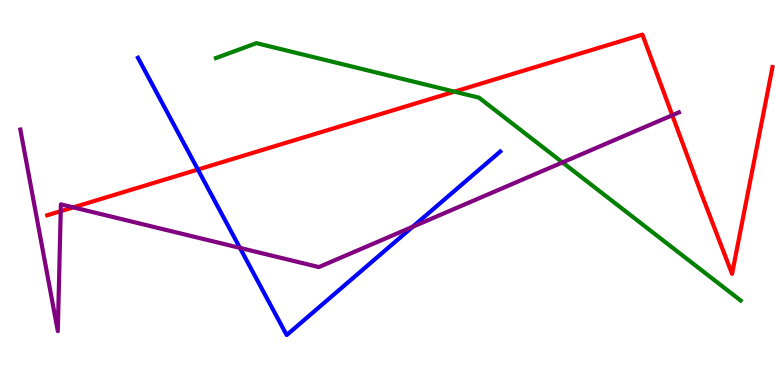[{'lines': ['blue', 'red'], 'intersections': [{'x': 2.55, 'y': 5.6}]}, {'lines': ['green', 'red'], 'intersections': [{'x': 5.86, 'y': 7.62}]}, {'lines': ['purple', 'red'], 'intersections': [{'x': 0.783, 'y': 4.51}, {'x': 0.946, 'y': 4.61}, {'x': 8.67, 'y': 7.01}]}, {'lines': ['blue', 'green'], 'intersections': []}, {'lines': ['blue', 'purple'], 'intersections': [{'x': 3.1, 'y': 3.56}, {'x': 5.33, 'y': 4.11}]}, {'lines': ['green', 'purple'], 'intersections': [{'x': 7.26, 'y': 5.78}]}]